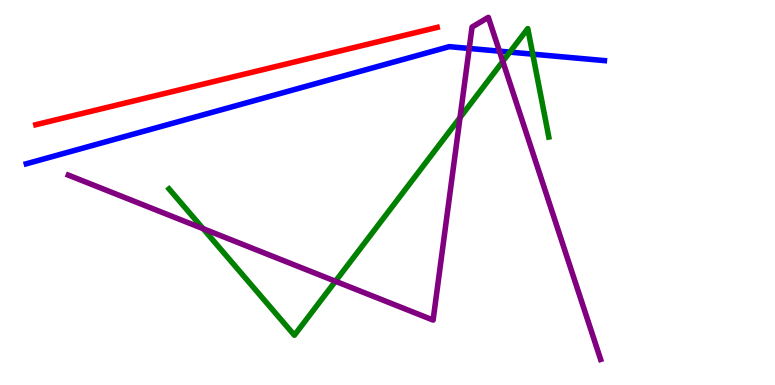[{'lines': ['blue', 'red'], 'intersections': []}, {'lines': ['green', 'red'], 'intersections': []}, {'lines': ['purple', 'red'], 'intersections': []}, {'lines': ['blue', 'green'], 'intersections': [{'x': 6.58, 'y': 8.65}, {'x': 6.87, 'y': 8.59}]}, {'lines': ['blue', 'purple'], 'intersections': [{'x': 6.05, 'y': 8.74}, {'x': 6.44, 'y': 8.67}]}, {'lines': ['green', 'purple'], 'intersections': [{'x': 2.62, 'y': 4.06}, {'x': 4.33, 'y': 2.69}, {'x': 5.94, 'y': 6.95}, {'x': 6.49, 'y': 8.41}]}]